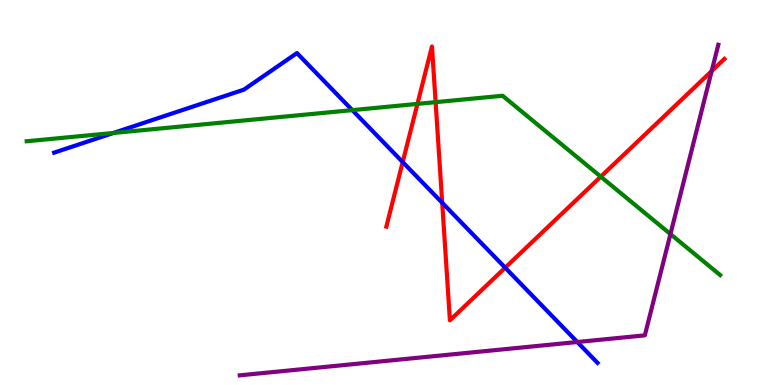[{'lines': ['blue', 'red'], 'intersections': [{'x': 5.2, 'y': 5.79}, {'x': 5.71, 'y': 4.73}, {'x': 6.52, 'y': 3.05}]}, {'lines': ['green', 'red'], 'intersections': [{'x': 5.39, 'y': 7.3}, {'x': 5.62, 'y': 7.35}, {'x': 7.75, 'y': 5.41}]}, {'lines': ['purple', 'red'], 'intersections': [{'x': 9.18, 'y': 8.15}]}, {'lines': ['blue', 'green'], 'intersections': [{'x': 1.46, 'y': 6.55}, {'x': 4.55, 'y': 7.14}]}, {'lines': ['blue', 'purple'], 'intersections': [{'x': 7.45, 'y': 1.12}]}, {'lines': ['green', 'purple'], 'intersections': [{'x': 8.65, 'y': 3.92}]}]